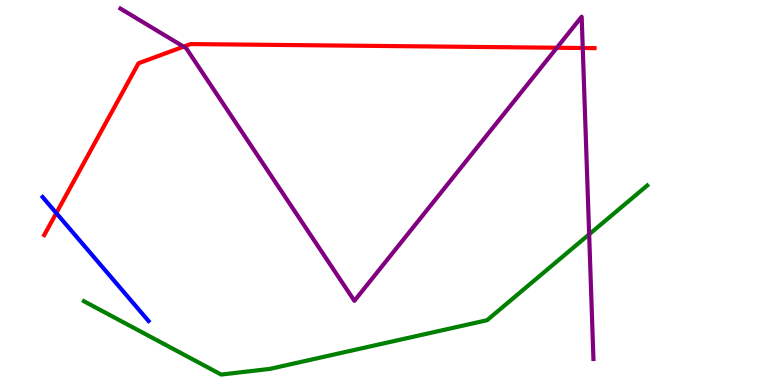[{'lines': ['blue', 'red'], 'intersections': [{'x': 0.727, 'y': 4.47}]}, {'lines': ['green', 'red'], 'intersections': []}, {'lines': ['purple', 'red'], 'intersections': [{'x': 2.37, 'y': 8.79}, {'x': 7.19, 'y': 8.76}, {'x': 7.52, 'y': 8.75}]}, {'lines': ['blue', 'green'], 'intersections': []}, {'lines': ['blue', 'purple'], 'intersections': []}, {'lines': ['green', 'purple'], 'intersections': [{'x': 7.6, 'y': 3.91}]}]